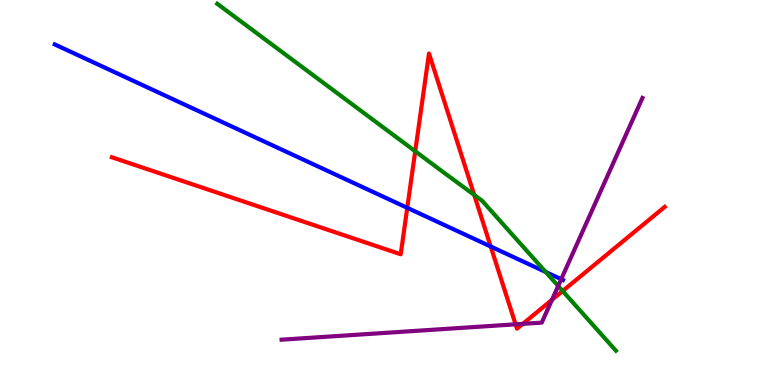[{'lines': ['blue', 'red'], 'intersections': [{'x': 5.25, 'y': 4.6}, {'x': 6.33, 'y': 3.6}]}, {'lines': ['green', 'red'], 'intersections': [{'x': 5.36, 'y': 6.07}, {'x': 6.12, 'y': 4.94}, {'x': 7.26, 'y': 2.44}]}, {'lines': ['purple', 'red'], 'intersections': [{'x': 6.65, 'y': 1.58}, {'x': 6.75, 'y': 1.59}, {'x': 7.12, 'y': 2.21}]}, {'lines': ['blue', 'green'], 'intersections': [{'x': 7.04, 'y': 2.94}]}, {'lines': ['blue', 'purple'], 'intersections': [{'x': 7.24, 'y': 2.75}]}, {'lines': ['green', 'purple'], 'intersections': [{'x': 7.2, 'y': 2.57}]}]